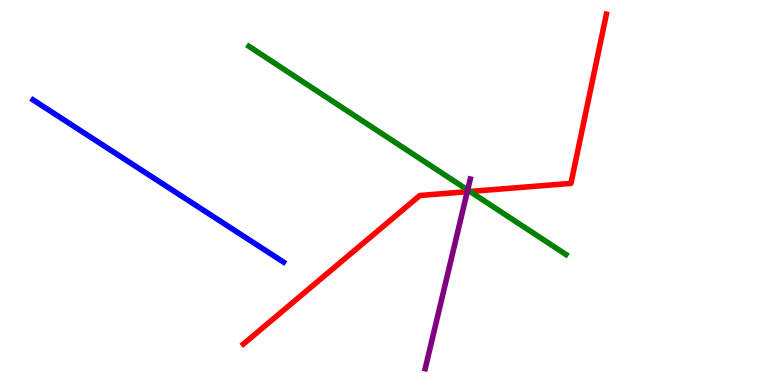[{'lines': ['blue', 'red'], 'intersections': []}, {'lines': ['green', 'red'], 'intersections': [{'x': 6.06, 'y': 5.03}]}, {'lines': ['purple', 'red'], 'intersections': [{'x': 6.03, 'y': 5.02}]}, {'lines': ['blue', 'green'], 'intersections': []}, {'lines': ['blue', 'purple'], 'intersections': []}, {'lines': ['green', 'purple'], 'intersections': [{'x': 6.03, 'y': 5.07}]}]